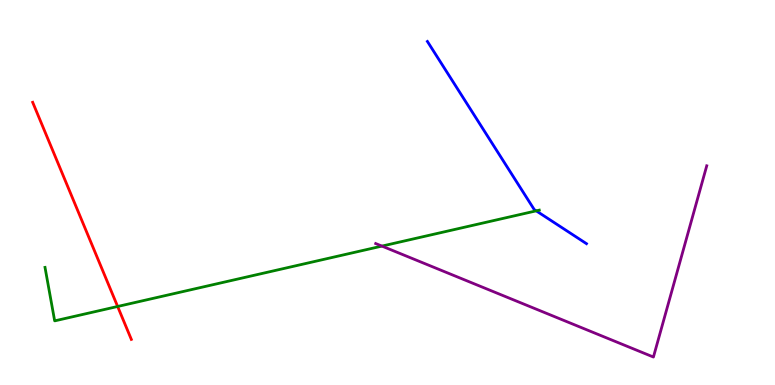[{'lines': ['blue', 'red'], 'intersections': []}, {'lines': ['green', 'red'], 'intersections': [{'x': 1.52, 'y': 2.04}]}, {'lines': ['purple', 'red'], 'intersections': []}, {'lines': ['blue', 'green'], 'intersections': [{'x': 6.92, 'y': 4.52}]}, {'lines': ['blue', 'purple'], 'intersections': []}, {'lines': ['green', 'purple'], 'intersections': [{'x': 4.93, 'y': 3.61}]}]